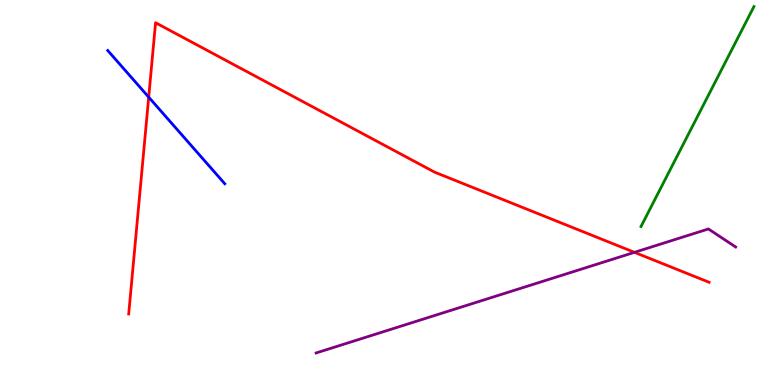[{'lines': ['blue', 'red'], 'intersections': [{'x': 1.92, 'y': 7.48}]}, {'lines': ['green', 'red'], 'intersections': []}, {'lines': ['purple', 'red'], 'intersections': [{'x': 8.19, 'y': 3.45}]}, {'lines': ['blue', 'green'], 'intersections': []}, {'lines': ['blue', 'purple'], 'intersections': []}, {'lines': ['green', 'purple'], 'intersections': []}]